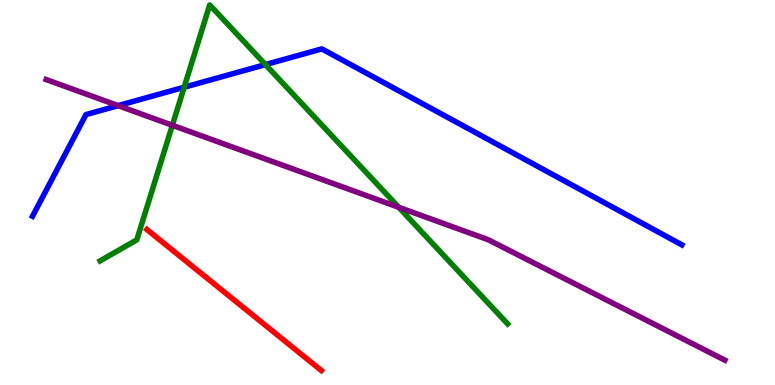[{'lines': ['blue', 'red'], 'intersections': []}, {'lines': ['green', 'red'], 'intersections': []}, {'lines': ['purple', 'red'], 'intersections': []}, {'lines': ['blue', 'green'], 'intersections': [{'x': 2.38, 'y': 7.73}, {'x': 3.42, 'y': 8.32}]}, {'lines': ['blue', 'purple'], 'intersections': [{'x': 1.52, 'y': 7.26}]}, {'lines': ['green', 'purple'], 'intersections': [{'x': 2.22, 'y': 6.75}, {'x': 5.15, 'y': 4.62}]}]